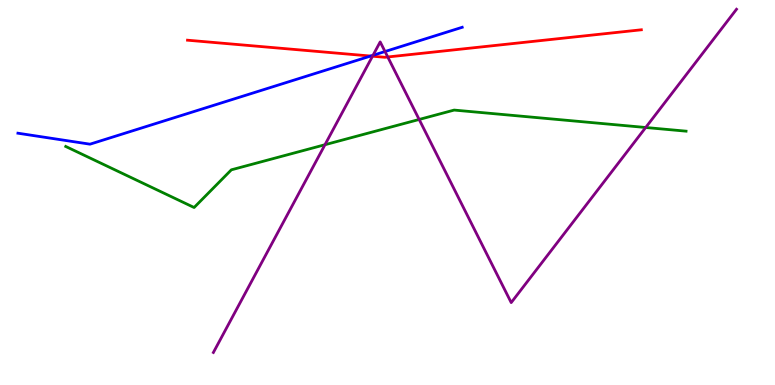[{'lines': ['blue', 'red'], 'intersections': [{'x': 4.78, 'y': 8.54}]}, {'lines': ['green', 'red'], 'intersections': []}, {'lines': ['purple', 'red'], 'intersections': [{'x': 4.81, 'y': 8.54}, {'x': 5.0, 'y': 8.52}]}, {'lines': ['blue', 'green'], 'intersections': []}, {'lines': ['blue', 'purple'], 'intersections': [{'x': 4.81, 'y': 8.56}, {'x': 4.97, 'y': 8.66}]}, {'lines': ['green', 'purple'], 'intersections': [{'x': 4.19, 'y': 6.24}, {'x': 5.41, 'y': 6.9}, {'x': 8.33, 'y': 6.69}]}]